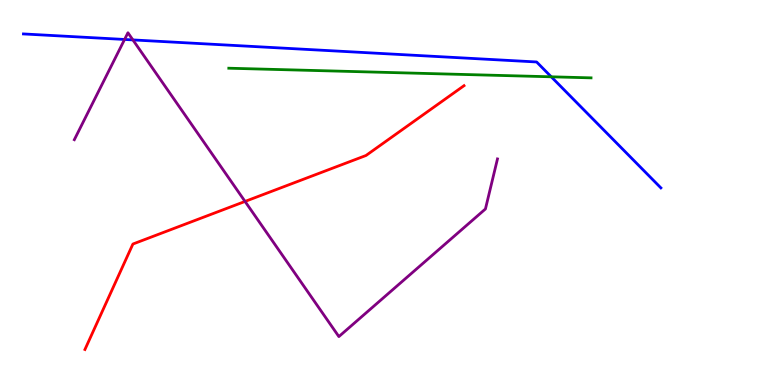[{'lines': ['blue', 'red'], 'intersections': []}, {'lines': ['green', 'red'], 'intersections': []}, {'lines': ['purple', 'red'], 'intersections': [{'x': 3.16, 'y': 4.77}]}, {'lines': ['blue', 'green'], 'intersections': [{'x': 7.11, 'y': 8.01}]}, {'lines': ['blue', 'purple'], 'intersections': [{'x': 1.61, 'y': 8.98}, {'x': 1.71, 'y': 8.96}]}, {'lines': ['green', 'purple'], 'intersections': []}]